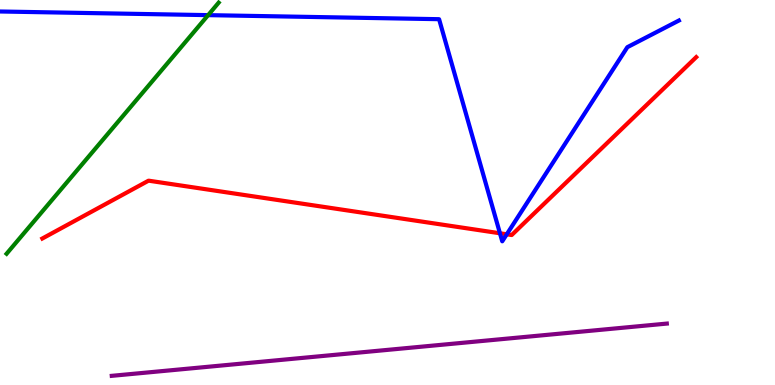[{'lines': ['blue', 'red'], 'intersections': [{'x': 6.45, 'y': 3.94}, {'x': 6.54, 'y': 3.91}]}, {'lines': ['green', 'red'], 'intersections': []}, {'lines': ['purple', 'red'], 'intersections': []}, {'lines': ['blue', 'green'], 'intersections': [{'x': 2.69, 'y': 9.61}]}, {'lines': ['blue', 'purple'], 'intersections': []}, {'lines': ['green', 'purple'], 'intersections': []}]